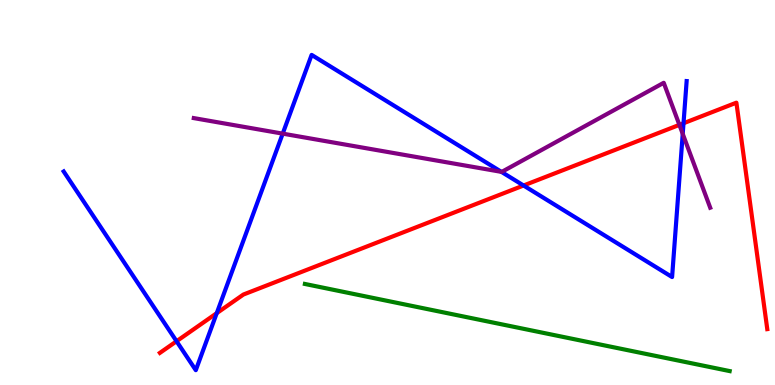[{'lines': ['blue', 'red'], 'intersections': [{'x': 2.28, 'y': 1.14}, {'x': 2.8, 'y': 1.87}, {'x': 6.76, 'y': 5.18}, {'x': 8.82, 'y': 6.8}]}, {'lines': ['green', 'red'], 'intersections': []}, {'lines': ['purple', 'red'], 'intersections': [{'x': 8.77, 'y': 6.76}]}, {'lines': ['blue', 'green'], 'intersections': []}, {'lines': ['blue', 'purple'], 'intersections': [{'x': 3.65, 'y': 6.53}, {'x': 6.47, 'y': 5.54}, {'x': 8.81, 'y': 6.52}]}, {'lines': ['green', 'purple'], 'intersections': []}]